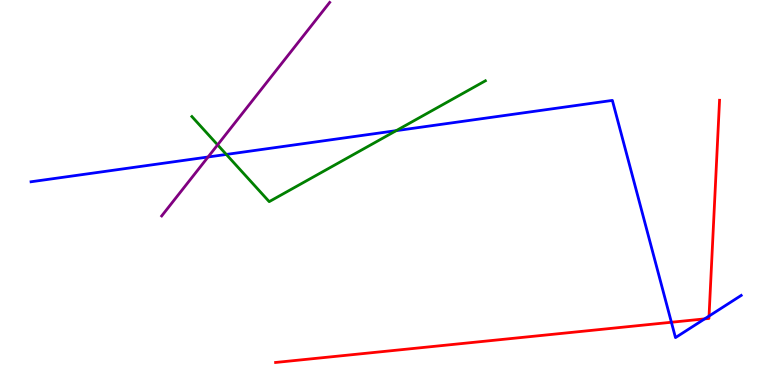[{'lines': ['blue', 'red'], 'intersections': [{'x': 8.66, 'y': 1.63}, {'x': 9.09, 'y': 1.72}, {'x': 9.15, 'y': 1.79}]}, {'lines': ['green', 'red'], 'intersections': []}, {'lines': ['purple', 'red'], 'intersections': []}, {'lines': ['blue', 'green'], 'intersections': [{'x': 2.92, 'y': 5.99}, {'x': 5.11, 'y': 6.61}]}, {'lines': ['blue', 'purple'], 'intersections': [{'x': 2.68, 'y': 5.92}]}, {'lines': ['green', 'purple'], 'intersections': [{'x': 2.81, 'y': 6.24}]}]